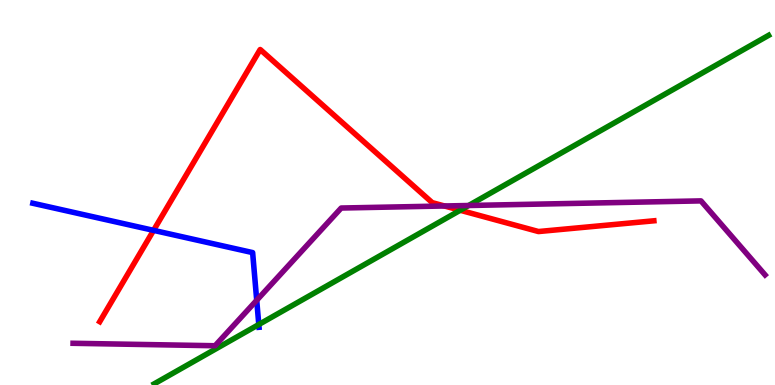[{'lines': ['blue', 'red'], 'intersections': [{'x': 1.98, 'y': 4.02}]}, {'lines': ['green', 'red'], 'intersections': [{'x': 5.94, 'y': 4.54}]}, {'lines': ['purple', 'red'], 'intersections': [{'x': 5.74, 'y': 4.65}]}, {'lines': ['blue', 'green'], 'intersections': [{'x': 3.34, 'y': 1.57}]}, {'lines': ['blue', 'purple'], 'intersections': [{'x': 3.31, 'y': 2.2}]}, {'lines': ['green', 'purple'], 'intersections': [{'x': 6.05, 'y': 4.66}]}]